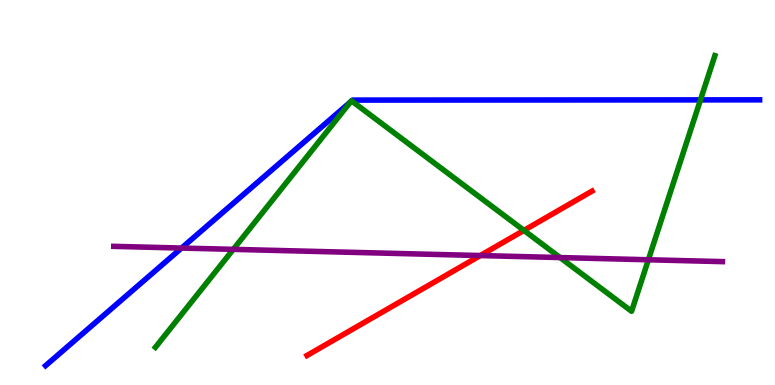[{'lines': ['blue', 'red'], 'intersections': []}, {'lines': ['green', 'red'], 'intersections': [{'x': 6.76, 'y': 4.02}]}, {'lines': ['purple', 'red'], 'intersections': [{'x': 6.2, 'y': 3.36}]}, {'lines': ['blue', 'green'], 'intersections': [{'x': 4.52, 'y': 7.35}, {'x': 4.54, 'y': 7.38}, {'x': 9.04, 'y': 7.41}]}, {'lines': ['blue', 'purple'], 'intersections': [{'x': 2.34, 'y': 3.56}]}, {'lines': ['green', 'purple'], 'intersections': [{'x': 3.01, 'y': 3.52}, {'x': 7.23, 'y': 3.31}, {'x': 8.37, 'y': 3.25}]}]